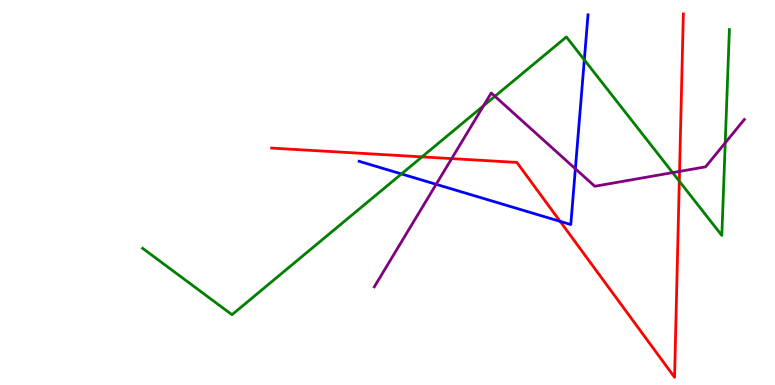[{'lines': ['blue', 'red'], 'intersections': [{'x': 7.23, 'y': 4.25}]}, {'lines': ['green', 'red'], 'intersections': [{'x': 5.45, 'y': 5.93}, {'x': 8.77, 'y': 5.29}]}, {'lines': ['purple', 'red'], 'intersections': [{'x': 5.83, 'y': 5.88}, {'x': 8.77, 'y': 5.55}]}, {'lines': ['blue', 'green'], 'intersections': [{'x': 5.18, 'y': 5.48}, {'x': 7.54, 'y': 8.45}]}, {'lines': ['blue', 'purple'], 'intersections': [{'x': 5.63, 'y': 5.21}, {'x': 7.42, 'y': 5.62}]}, {'lines': ['green', 'purple'], 'intersections': [{'x': 6.24, 'y': 7.25}, {'x': 6.39, 'y': 7.5}, {'x': 8.68, 'y': 5.52}, {'x': 9.36, 'y': 6.29}]}]